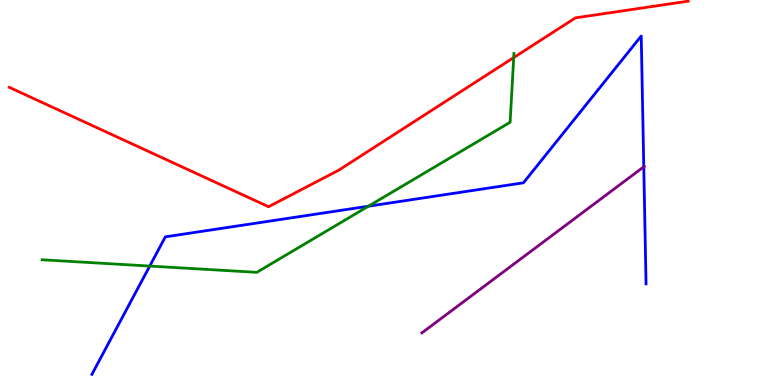[{'lines': ['blue', 'red'], 'intersections': []}, {'lines': ['green', 'red'], 'intersections': [{'x': 6.63, 'y': 8.5}]}, {'lines': ['purple', 'red'], 'intersections': []}, {'lines': ['blue', 'green'], 'intersections': [{'x': 1.93, 'y': 3.09}, {'x': 4.75, 'y': 4.64}]}, {'lines': ['blue', 'purple'], 'intersections': [{'x': 8.31, 'y': 5.67}]}, {'lines': ['green', 'purple'], 'intersections': []}]